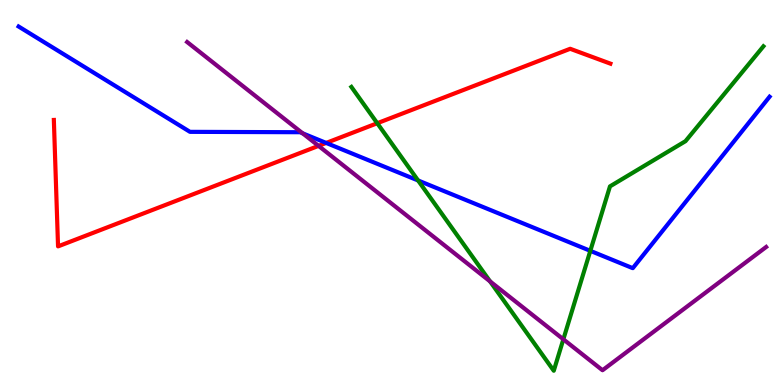[{'lines': ['blue', 'red'], 'intersections': [{'x': 4.21, 'y': 6.29}]}, {'lines': ['green', 'red'], 'intersections': [{'x': 4.87, 'y': 6.8}]}, {'lines': ['purple', 'red'], 'intersections': [{'x': 4.11, 'y': 6.21}]}, {'lines': ['blue', 'green'], 'intersections': [{'x': 5.39, 'y': 5.31}, {'x': 7.62, 'y': 3.48}]}, {'lines': ['blue', 'purple'], 'intersections': [{'x': 3.91, 'y': 6.54}]}, {'lines': ['green', 'purple'], 'intersections': [{'x': 6.32, 'y': 2.69}, {'x': 7.27, 'y': 1.19}]}]